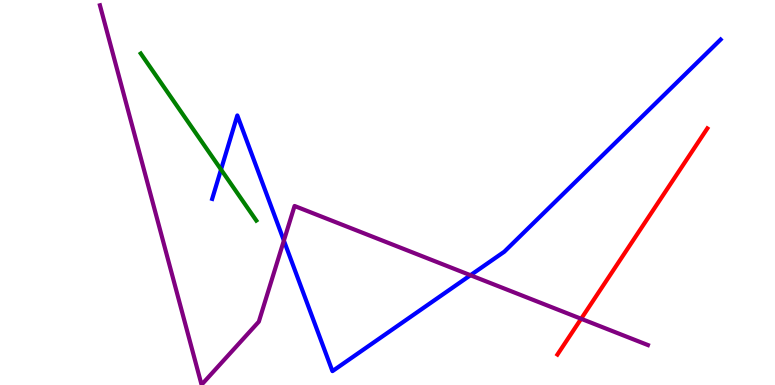[{'lines': ['blue', 'red'], 'intersections': []}, {'lines': ['green', 'red'], 'intersections': []}, {'lines': ['purple', 'red'], 'intersections': [{'x': 7.5, 'y': 1.72}]}, {'lines': ['blue', 'green'], 'intersections': [{'x': 2.85, 'y': 5.6}]}, {'lines': ['blue', 'purple'], 'intersections': [{'x': 3.66, 'y': 3.75}, {'x': 6.07, 'y': 2.85}]}, {'lines': ['green', 'purple'], 'intersections': []}]